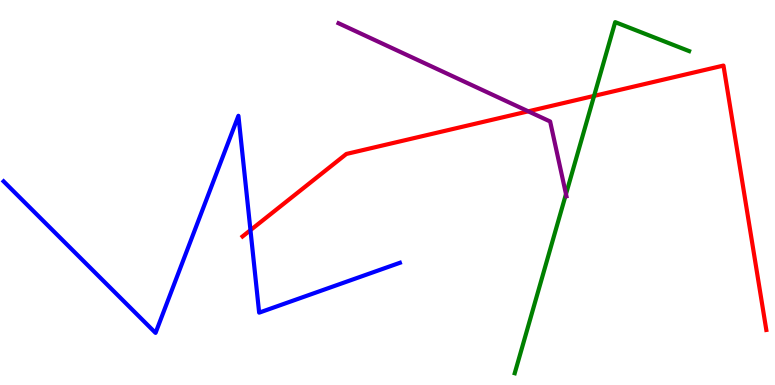[{'lines': ['blue', 'red'], 'intersections': [{'x': 3.23, 'y': 4.02}]}, {'lines': ['green', 'red'], 'intersections': [{'x': 7.67, 'y': 7.51}]}, {'lines': ['purple', 'red'], 'intersections': [{'x': 6.82, 'y': 7.11}]}, {'lines': ['blue', 'green'], 'intersections': []}, {'lines': ['blue', 'purple'], 'intersections': []}, {'lines': ['green', 'purple'], 'intersections': [{'x': 7.3, 'y': 4.96}]}]